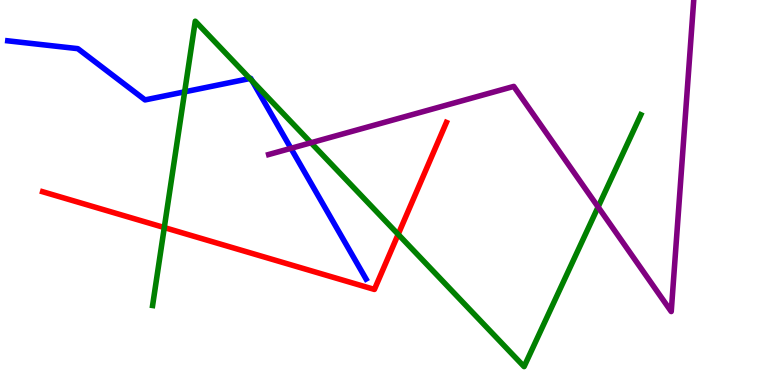[{'lines': ['blue', 'red'], 'intersections': []}, {'lines': ['green', 'red'], 'intersections': [{'x': 2.12, 'y': 4.09}, {'x': 5.14, 'y': 3.91}]}, {'lines': ['purple', 'red'], 'intersections': []}, {'lines': ['blue', 'green'], 'intersections': [{'x': 2.38, 'y': 7.61}, {'x': 3.22, 'y': 7.96}, {'x': 3.25, 'y': 7.89}]}, {'lines': ['blue', 'purple'], 'intersections': [{'x': 3.75, 'y': 6.15}]}, {'lines': ['green', 'purple'], 'intersections': [{'x': 4.01, 'y': 6.29}, {'x': 7.72, 'y': 4.62}]}]